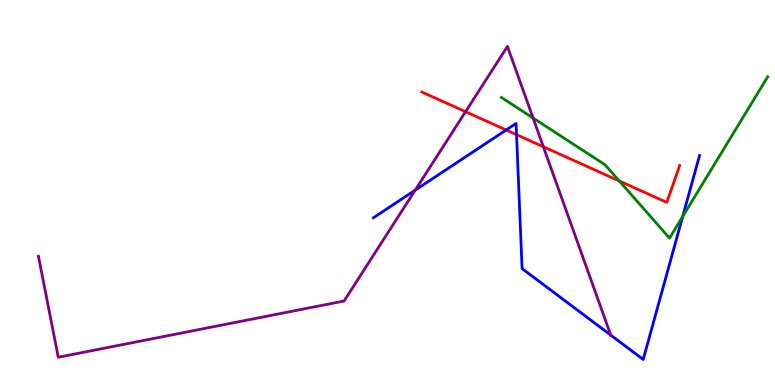[{'lines': ['blue', 'red'], 'intersections': [{'x': 6.53, 'y': 6.62}, {'x': 6.66, 'y': 6.5}]}, {'lines': ['green', 'red'], 'intersections': [{'x': 7.99, 'y': 5.3}]}, {'lines': ['purple', 'red'], 'intersections': [{'x': 6.01, 'y': 7.1}, {'x': 7.01, 'y': 6.19}]}, {'lines': ['blue', 'green'], 'intersections': [{'x': 8.81, 'y': 4.38}]}, {'lines': ['blue', 'purple'], 'intersections': [{'x': 5.36, 'y': 5.06}, {'x': 7.88, 'y': 1.29}]}, {'lines': ['green', 'purple'], 'intersections': [{'x': 6.88, 'y': 6.93}]}]